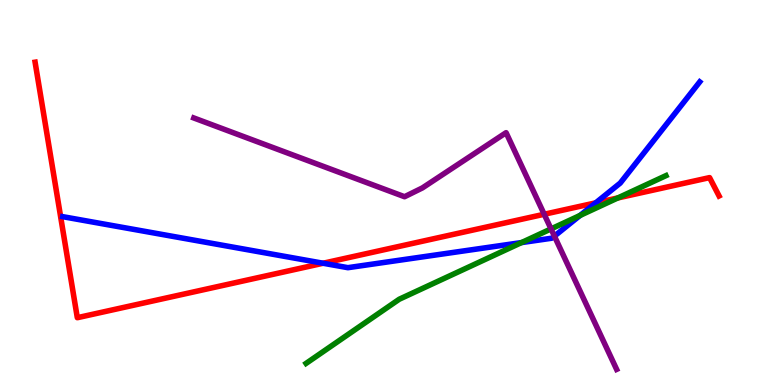[{'lines': ['blue', 'red'], 'intersections': [{'x': 4.17, 'y': 3.16}, {'x': 7.69, 'y': 4.73}]}, {'lines': ['green', 'red'], 'intersections': [{'x': 7.97, 'y': 4.86}]}, {'lines': ['purple', 'red'], 'intersections': [{'x': 7.02, 'y': 4.43}]}, {'lines': ['blue', 'green'], 'intersections': [{'x': 6.73, 'y': 3.7}, {'x': 7.49, 'y': 4.4}]}, {'lines': ['blue', 'purple'], 'intersections': [{'x': 7.15, 'y': 3.87}]}, {'lines': ['green', 'purple'], 'intersections': [{'x': 7.11, 'y': 4.05}]}]